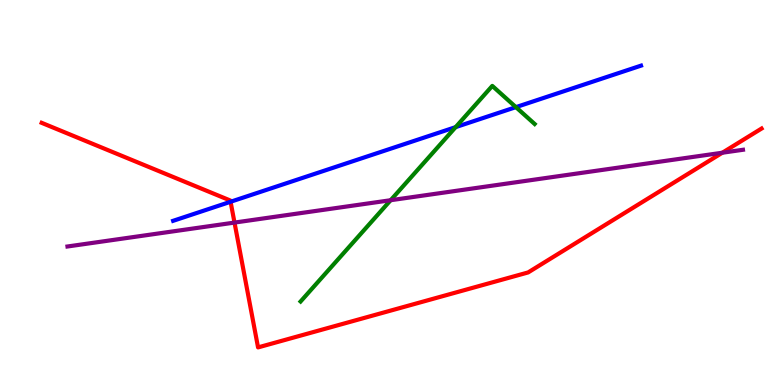[{'lines': ['blue', 'red'], 'intersections': [{'x': 2.98, 'y': 4.76}]}, {'lines': ['green', 'red'], 'intersections': []}, {'lines': ['purple', 'red'], 'intersections': [{'x': 3.03, 'y': 4.22}, {'x': 9.32, 'y': 6.03}]}, {'lines': ['blue', 'green'], 'intersections': [{'x': 5.88, 'y': 6.7}, {'x': 6.66, 'y': 7.22}]}, {'lines': ['blue', 'purple'], 'intersections': []}, {'lines': ['green', 'purple'], 'intersections': [{'x': 5.04, 'y': 4.8}]}]